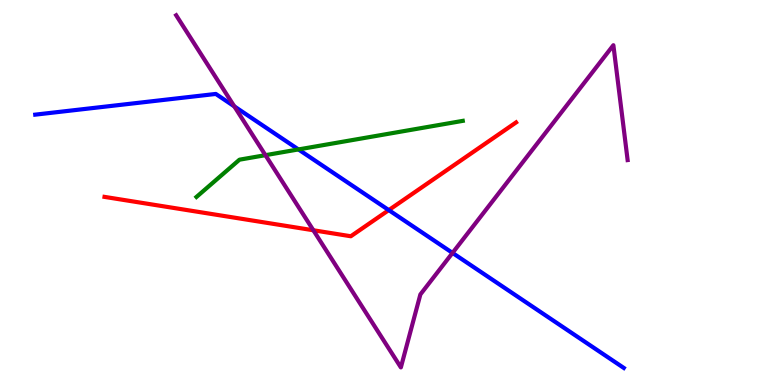[{'lines': ['blue', 'red'], 'intersections': [{'x': 5.02, 'y': 4.54}]}, {'lines': ['green', 'red'], 'intersections': []}, {'lines': ['purple', 'red'], 'intersections': [{'x': 4.04, 'y': 4.02}]}, {'lines': ['blue', 'green'], 'intersections': [{'x': 3.85, 'y': 6.12}]}, {'lines': ['blue', 'purple'], 'intersections': [{'x': 3.02, 'y': 7.24}, {'x': 5.84, 'y': 3.43}]}, {'lines': ['green', 'purple'], 'intersections': [{'x': 3.42, 'y': 5.97}]}]